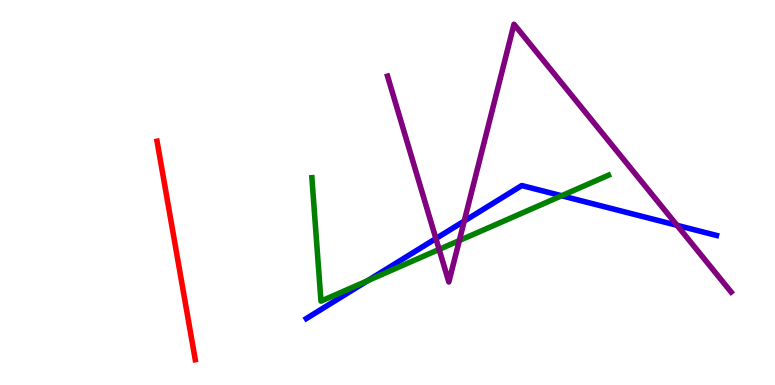[{'lines': ['blue', 'red'], 'intersections': []}, {'lines': ['green', 'red'], 'intersections': []}, {'lines': ['purple', 'red'], 'intersections': []}, {'lines': ['blue', 'green'], 'intersections': [{'x': 4.74, 'y': 2.71}, {'x': 7.25, 'y': 4.92}]}, {'lines': ['blue', 'purple'], 'intersections': [{'x': 5.62, 'y': 3.8}, {'x': 5.99, 'y': 4.26}, {'x': 8.74, 'y': 4.15}]}, {'lines': ['green', 'purple'], 'intersections': [{'x': 5.67, 'y': 3.52}, {'x': 5.93, 'y': 3.75}]}]